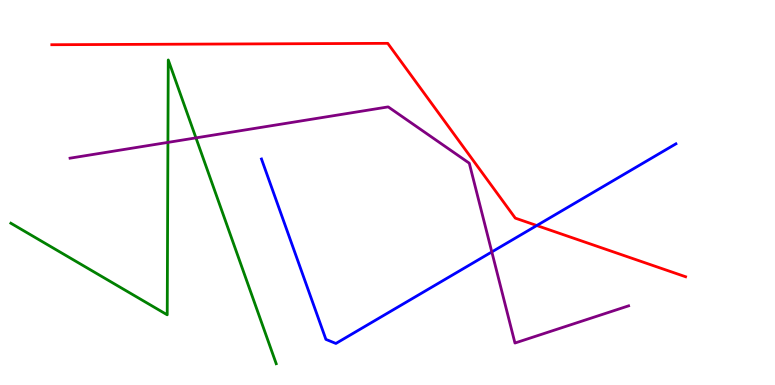[{'lines': ['blue', 'red'], 'intersections': [{'x': 6.93, 'y': 4.14}]}, {'lines': ['green', 'red'], 'intersections': []}, {'lines': ['purple', 'red'], 'intersections': []}, {'lines': ['blue', 'green'], 'intersections': []}, {'lines': ['blue', 'purple'], 'intersections': [{'x': 6.35, 'y': 3.46}]}, {'lines': ['green', 'purple'], 'intersections': [{'x': 2.17, 'y': 6.3}, {'x': 2.53, 'y': 6.42}]}]